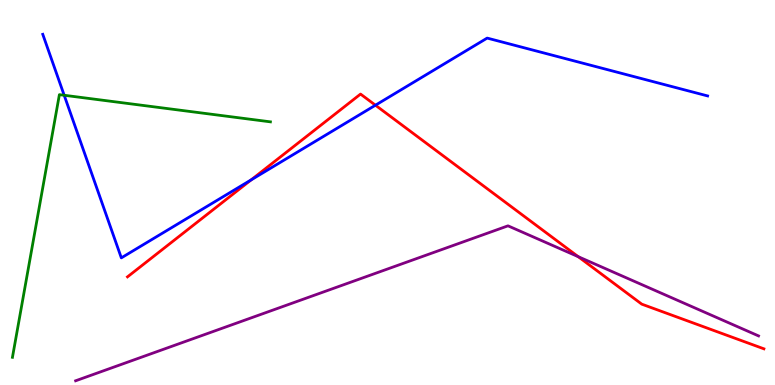[{'lines': ['blue', 'red'], 'intersections': [{'x': 3.24, 'y': 5.33}, {'x': 4.84, 'y': 7.27}]}, {'lines': ['green', 'red'], 'intersections': []}, {'lines': ['purple', 'red'], 'intersections': [{'x': 7.46, 'y': 3.33}]}, {'lines': ['blue', 'green'], 'intersections': [{'x': 0.828, 'y': 7.53}]}, {'lines': ['blue', 'purple'], 'intersections': []}, {'lines': ['green', 'purple'], 'intersections': []}]